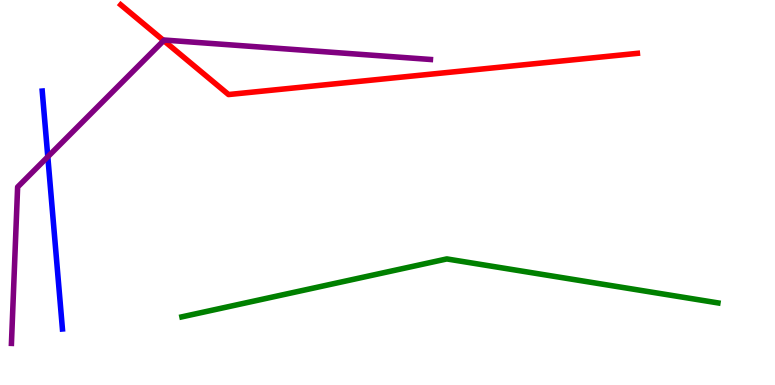[{'lines': ['blue', 'red'], 'intersections': []}, {'lines': ['green', 'red'], 'intersections': []}, {'lines': ['purple', 'red'], 'intersections': [{'x': 2.11, 'y': 8.95}]}, {'lines': ['blue', 'green'], 'intersections': []}, {'lines': ['blue', 'purple'], 'intersections': [{'x': 0.617, 'y': 5.93}]}, {'lines': ['green', 'purple'], 'intersections': []}]